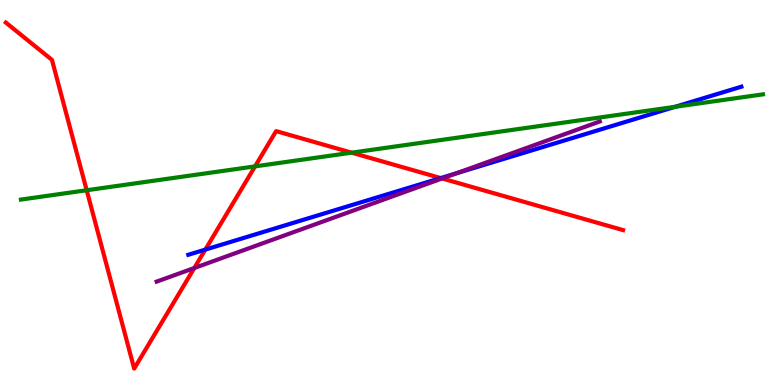[{'lines': ['blue', 'red'], 'intersections': [{'x': 2.65, 'y': 3.52}, {'x': 5.69, 'y': 5.37}]}, {'lines': ['green', 'red'], 'intersections': [{'x': 1.12, 'y': 5.06}, {'x': 3.29, 'y': 5.68}, {'x': 4.54, 'y': 6.03}]}, {'lines': ['purple', 'red'], 'intersections': [{'x': 2.51, 'y': 3.04}, {'x': 5.7, 'y': 5.36}]}, {'lines': ['blue', 'green'], 'intersections': [{'x': 8.71, 'y': 7.23}]}, {'lines': ['blue', 'purple'], 'intersections': [{'x': 5.89, 'y': 5.5}]}, {'lines': ['green', 'purple'], 'intersections': []}]